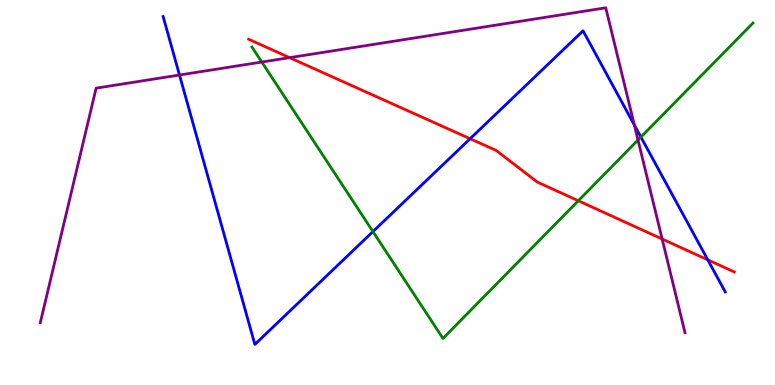[{'lines': ['blue', 'red'], 'intersections': [{'x': 6.07, 'y': 6.4}, {'x': 9.13, 'y': 3.25}]}, {'lines': ['green', 'red'], 'intersections': [{'x': 7.46, 'y': 4.79}]}, {'lines': ['purple', 'red'], 'intersections': [{'x': 3.74, 'y': 8.5}, {'x': 8.54, 'y': 3.79}]}, {'lines': ['blue', 'green'], 'intersections': [{'x': 4.81, 'y': 3.98}, {'x': 8.27, 'y': 6.44}]}, {'lines': ['blue', 'purple'], 'intersections': [{'x': 2.32, 'y': 8.05}, {'x': 8.19, 'y': 6.75}]}, {'lines': ['green', 'purple'], 'intersections': [{'x': 3.38, 'y': 8.39}, {'x': 8.23, 'y': 6.36}]}]